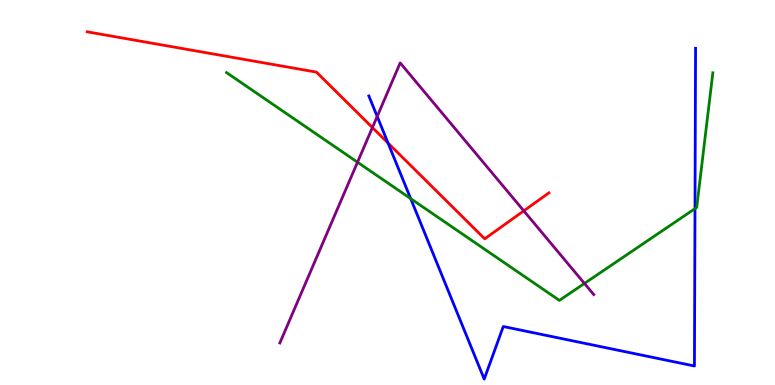[{'lines': ['blue', 'red'], 'intersections': [{'x': 5.01, 'y': 6.28}]}, {'lines': ['green', 'red'], 'intersections': []}, {'lines': ['purple', 'red'], 'intersections': [{'x': 4.81, 'y': 6.69}, {'x': 6.76, 'y': 4.52}]}, {'lines': ['blue', 'green'], 'intersections': [{'x': 5.3, 'y': 4.84}, {'x': 8.97, 'y': 4.58}]}, {'lines': ['blue', 'purple'], 'intersections': [{'x': 4.87, 'y': 6.98}]}, {'lines': ['green', 'purple'], 'intersections': [{'x': 4.61, 'y': 5.79}, {'x': 7.54, 'y': 2.64}]}]